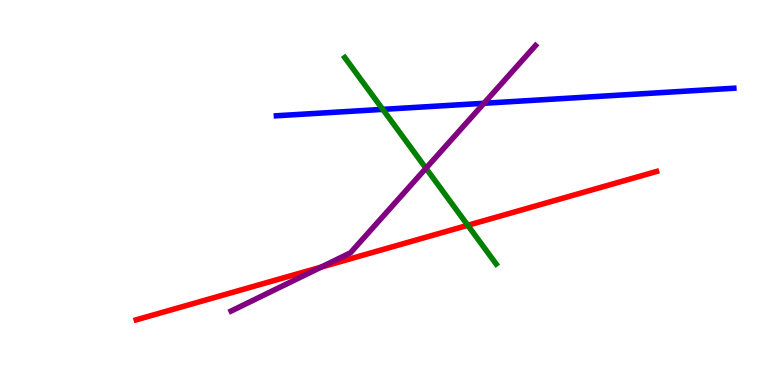[{'lines': ['blue', 'red'], 'intersections': []}, {'lines': ['green', 'red'], 'intersections': [{'x': 6.04, 'y': 4.15}]}, {'lines': ['purple', 'red'], 'intersections': [{'x': 4.14, 'y': 3.06}]}, {'lines': ['blue', 'green'], 'intersections': [{'x': 4.94, 'y': 7.16}]}, {'lines': ['blue', 'purple'], 'intersections': [{'x': 6.24, 'y': 7.32}]}, {'lines': ['green', 'purple'], 'intersections': [{'x': 5.5, 'y': 5.63}]}]